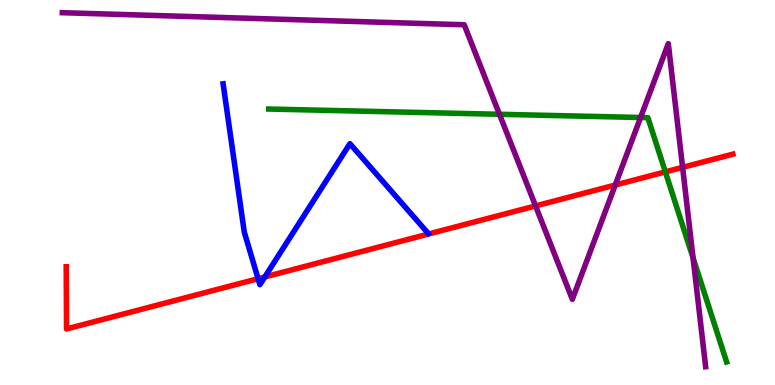[{'lines': ['blue', 'red'], 'intersections': [{'x': 3.33, 'y': 2.76}, {'x': 3.42, 'y': 2.81}]}, {'lines': ['green', 'red'], 'intersections': [{'x': 8.59, 'y': 5.54}]}, {'lines': ['purple', 'red'], 'intersections': [{'x': 6.91, 'y': 4.65}, {'x': 7.94, 'y': 5.19}, {'x': 8.81, 'y': 5.65}]}, {'lines': ['blue', 'green'], 'intersections': []}, {'lines': ['blue', 'purple'], 'intersections': []}, {'lines': ['green', 'purple'], 'intersections': [{'x': 6.44, 'y': 7.03}, {'x': 8.27, 'y': 6.95}, {'x': 8.94, 'y': 3.3}]}]